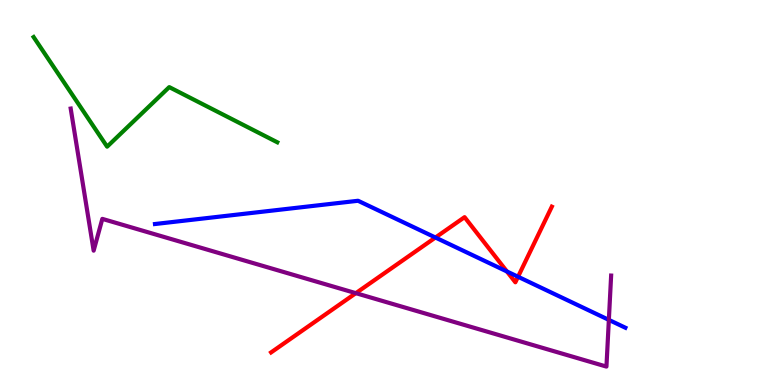[{'lines': ['blue', 'red'], 'intersections': [{'x': 5.62, 'y': 3.83}, {'x': 6.54, 'y': 2.95}, {'x': 6.68, 'y': 2.81}]}, {'lines': ['green', 'red'], 'intersections': []}, {'lines': ['purple', 'red'], 'intersections': [{'x': 4.59, 'y': 2.39}]}, {'lines': ['blue', 'green'], 'intersections': []}, {'lines': ['blue', 'purple'], 'intersections': [{'x': 7.86, 'y': 1.69}]}, {'lines': ['green', 'purple'], 'intersections': []}]